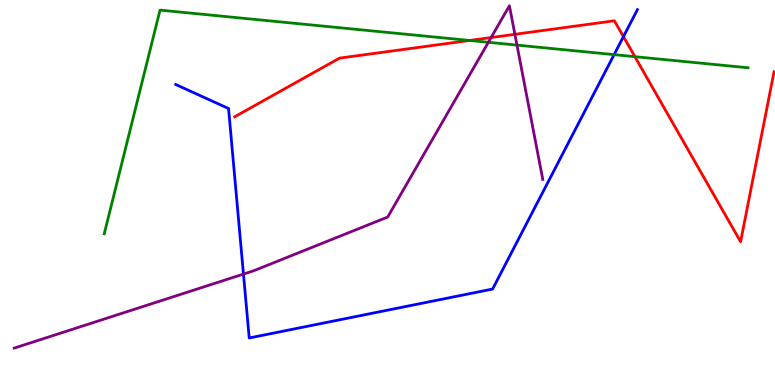[{'lines': ['blue', 'red'], 'intersections': [{'x': 8.04, 'y': 9.05}]}, {'lines': ['green', 'red'], 'intersections': [{'x': 6.06, 'y': 8.95}, {'x': 8.19, 'y': 8.53}]}, {'lines': ['purple', 'red'], 'intersections': [{'x': 6.34, 'y': 9.03}, {'x': 6.64, 'y': 9.11}]}, {'lines': ['blue', 'green'], 'intersections': [{'x': 7.92, 'y': 8.58}]}, {'lines': ['blue', 'purple'], 'intersections': [{'x': 3.14, 'y': 2.88}]}, {'lines': ['green', 'purple'], 'intersections': [{'x': 6.3, 'y': 8.9}, {'x': 6.67, 'y': 8.83}]}]